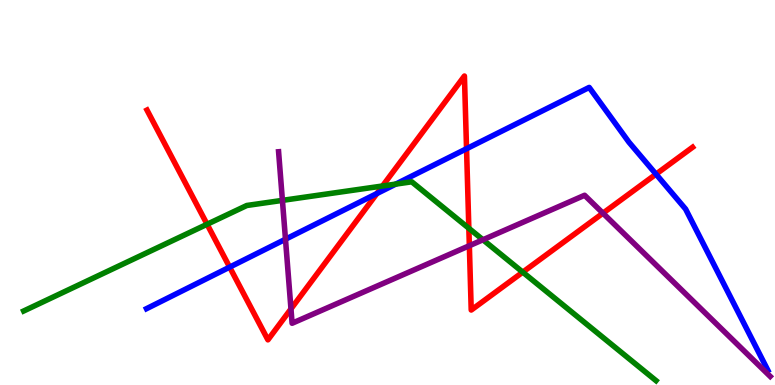[{'lines': ['blue', 'red'], 'intersections': [{'x': 2.96, 'y': 3.06}, {'x': 4.86, 'y': 4.97}, {'x': 6.02, 'y': 6.14}, {'x': 8.46, 'y': 5.48}]}, {'lines': ['green', 'red'], 'intersections': [{'x': 2.67, 'y': 4.17}, {'x': 4.94, 'y': 5.17}, {'x': 6.05, 'y': 4.07}, {'x': 6.75, 'y': 2.93}]}, {'lines': ['purple', 'red'], 'intersections': [{'x': 3.75, 'y': 1.98}, {'x': 6.06, 'y': 3.62}, {'x': 7.78, 'y': 4.46}]}, {'lines': ['blue', 'green'], 'intersections': [{'x': 5.11, 'y': 5.22}]}, {'lines': ['blue', 'purple'], 'intersections': [{'x': 3.68, 'y': 3.79}]}, {'lines': ['green', 'purple'], 'intersections': [{'x': 3.64, 'y': 4.8}, {'x': 6.23, 'y': 3.77}]}]